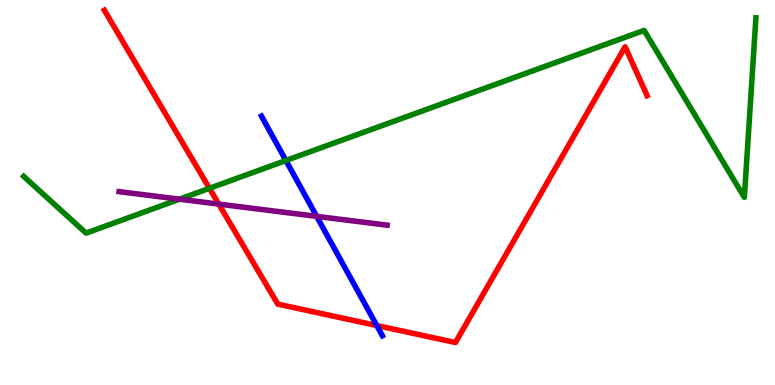[{'lines': ['blue', 'red'], 'intersections': [{'x': 4.86, 'y': 1.54}]}, {'lines': ['green', 'red'], 'intersections': [{'x': 2.7, 'y': 5.11}]}, {'lines': ['purple', 'red'], 'intersections': [{'x': 2.82, 'y': 4.7}]}, {'lines': ['blue', 'green'], 'intersections': [{'x': 3.69, 'y': 5.83}]}, {'lines': ['blue', 'purple'], 'intersections': [{'x': 4.09, 'y': 4.38}]}, {'lines': ['green', 'purple'], 'intersections': [{'x': 2.32, 'y': 4.83}]}]